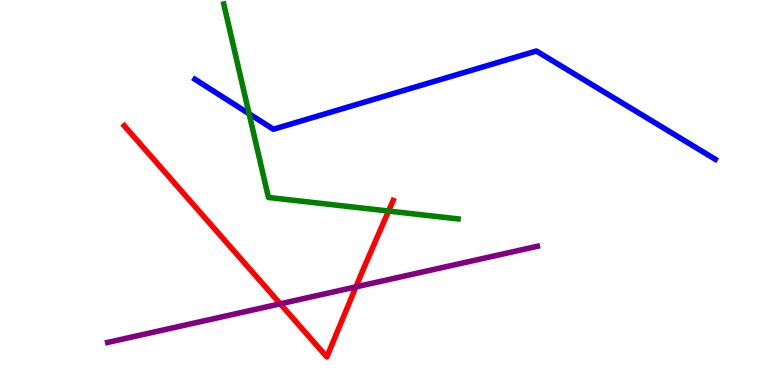[{'lines': ['blue', 'red'], 'intersections': []}, {'lines': ['green', 'red'], 'intersections': [{'x': 5.01, 'y': 4.52}]}, {'lines': ['purple', 'red'], 'intersections': [{'x': 3.62, 'y': 2.11}, {'x': 4.59, 'y': 2.55}]}, {'lines': ['blue', 'green'], 'intersections': [{'x': 3.21, 'y': 7.04}]}, {'lines': ['blue', 'purple'], 'intersections': []}, {'lines': ['green', 'purple'], 'intersections': []}]